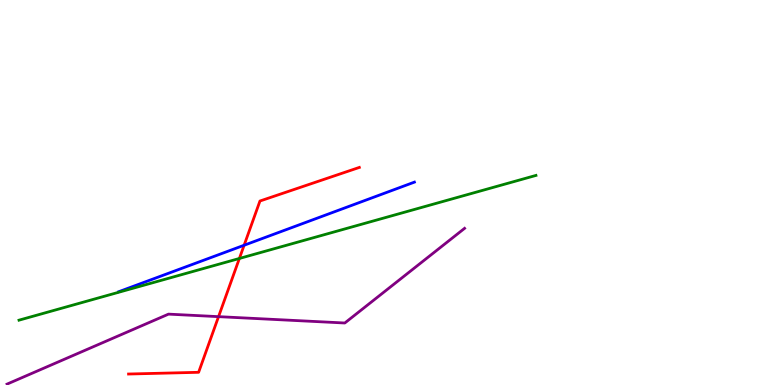[{'lines': ['blue', 'red'], 'intersections': [{'x': 3.15, 'y': 3.63}]}, {'lines': ['green', 'red'], 'intersections': [{'x': 3.09, 'y': 3.29}]}, {'lines': ['purple', 'red'], 'intersections': [{'x': 2.82, 'y': 1.78}]}, {'lines': ['blue', 'green'], 'intersections': []}, {'lines': ['blue', 'purple'], 'intersections': []}, {'lines': ['green', 'purple'], 'intersections': []}]